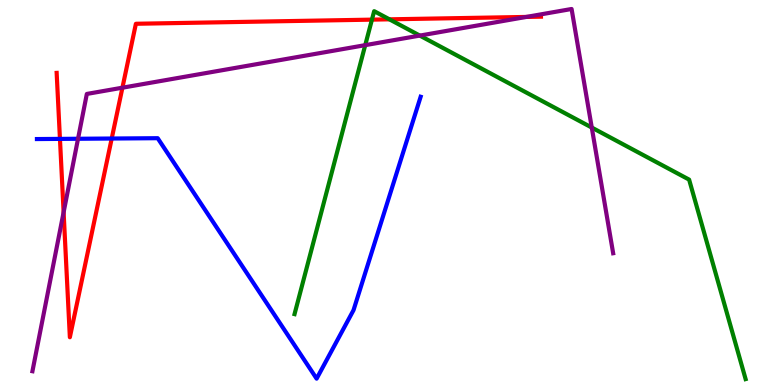[{'lines': ['blue', 'red'], 'intersections': [{'x': 0.774, 'y': 6.39}, {'x': 1.44, 'y': 6.4}]}, {'lines': ['green', 'red'], 'intersections': [{'x': 4.8, 'y': 9.49}, {'x': 5.02, 'y': 9.5}]}, {'lines': ['purple', 'red'], 'intersections': [{'x': 0.821, 'y': 4.49}, {'x': 1.58, 'y': 7.72}, {'x': 6.79, 'y': 9.56}]}, {'lines': ['blue', 'green'], 'intersections': []}, {'lines': ['blue', 'purple'], 'intersections': [{'x': 1.01, 'y': 6.4}]}, {'lines': ['green', 'purple'], 'intersections': [{'x': 4.71, 'y': 8.83}, {'x': 5.42, 'y': 9.08}, {'x': 7.64, 'y': 6.69}]}]